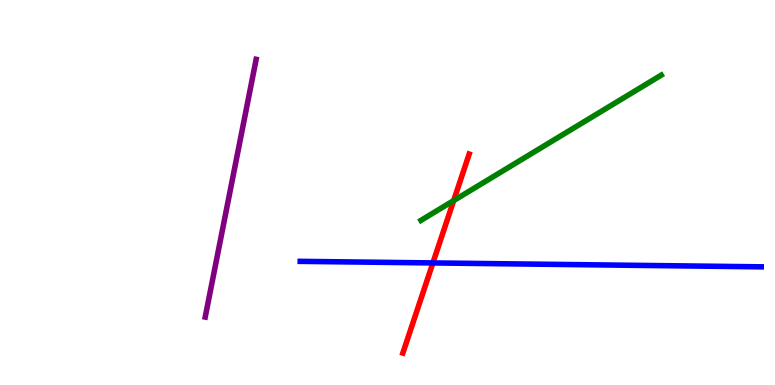[{'lines': ['blue', 'red'], 'intersections': [{'x': 5.59, 'y': 3.17}]}, {'lines': ['green', 'red'], 'intersections': [{'x': 5.85, 'y': 4.79}]}, {'lines': ['purple', 'red'], 'intersections': []}, {'lines': ['blue', 'green'], 'intersections': []}, {'lines': ['blue', 'purple'], 'intersections': []}, {'lines': ['green', 'purple'], 'intersections': []}]